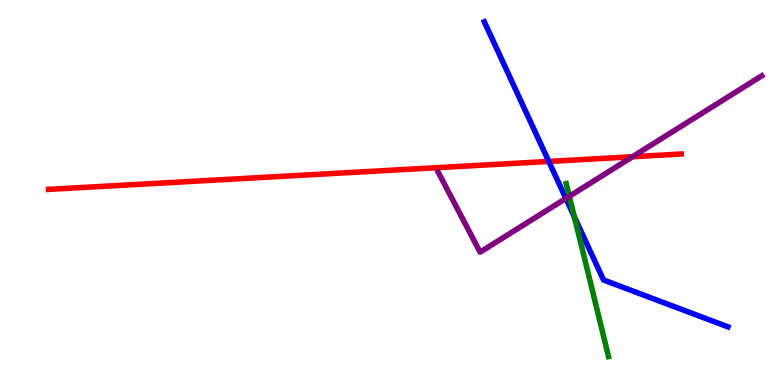[{'lines': ['blue', 'red'], 'intersections': [{'x': 7.08, 'y': 5.81}]}, {'lines': ['green', 'red'], 'intersections': []}, {'lines': ['purple', 'red'], 'intersections': [{'x': 8.16, 'y': 5.93}]}, {'lines': ['blue', 'green'], 'intersections': [{'x': 7.41, 'y': 4.37}]}, {'lines': ['blue', 'purple'], 'intersections': [{'x': 7.3, 'y': 4.85}]}, {'lines': ['green', 'purple'], 'intersections': [{'x': 7.35, 'y': 4.9}]}]